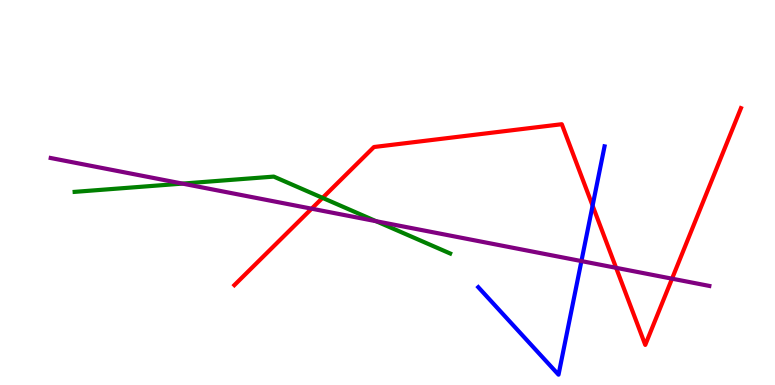[{'lines': ['blue', 'red'], 'intersections': [{'x': 7.65, 'y': 4.66}]}, {'lines': ['green', 'red'], 'intersections': [{'x': 4.16, 'y': 4.86}]}, {'lines': ['purple', 'red'], 'intersections': [{'x': 4.02, 'y': 4.58}, {'x': 7.95, 'y': 3.04}, {'x': 8.67, 'y': 2.76}]}, {'lines': ['blue', 'green'], 'intersections': []}, {'lines': ['blue', 'purple'], 'intersections': [{'x': 7.5, 'y': 3.22}]}, {'lines': ['green', 'purple'], 'intersections': [{'x': 2.35, 'y': 5.23}, {'x': 4.85, 'y': 4.25}]}]